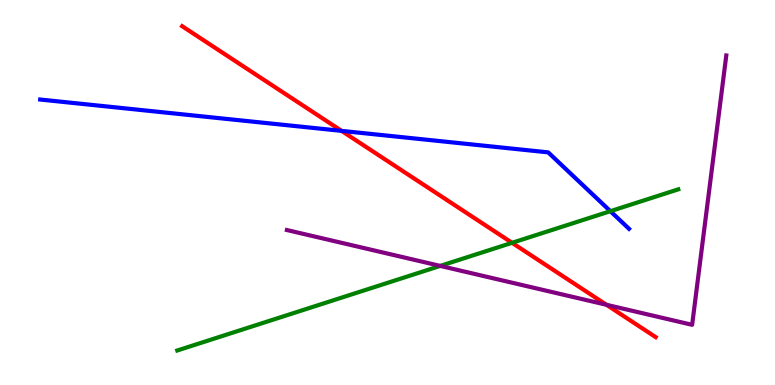[{'lines': ['blue', 'red'], 'intersections': [{'x': 4.41, 'y': 6.6}]}, {'lines': ['green', 'red'], 'intersections': [{'x': 6.61, 'y': 3.69}]}, {'lines': ['purple', 'red'], 'intersections': [{'x': 7.82, 'y': 2.08}]}, {'lines': ['blue', 'green'], 'intersections': [{'x': 7.88, 'y': 4.51}]}, {'lines': ['blue', 'purple'], 'intersections': []}, {'lines': ['green', 'purple'], 'intersections': [{'x': 5.68, 'y': 3.09}]}]